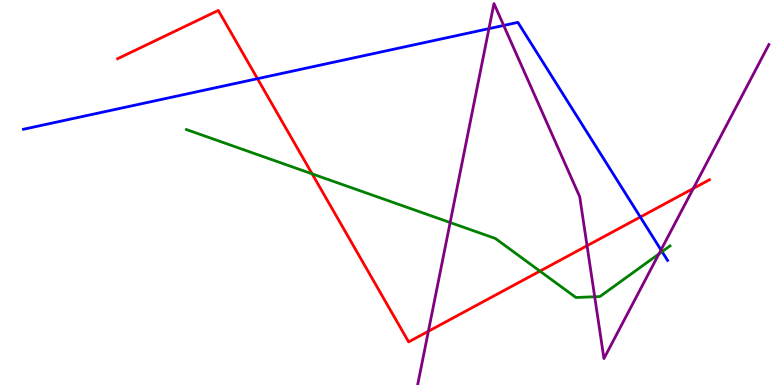[{'lines': ['blue', 'red'], 'intersections': [{'x': 3.32, 'y': 7.96}, {'x': 8.26, 'y': 4.36}]}, {'lines': ['green', 'red'], 'intersections': [{'x': 4.03, 'y': 5.48}, {'x': 6.97, 'y': 2.96}]}, {'lines': ['purple', 'red'], 'intersections': [{'x': 5.53, 'y': 1.4}, {'x': 7.57, 'y': 3.62}, {'x': 8.95, 'y': 5.11}]}, {'lines': ['blue', 'green'], 'intersections': [{'x': 8.54, 'y': 3.46}]}, {'lines': ['blue', 'purple'], 'intersections': [{'x': 6.31, 'y': 9.26}, {'x': 6.5, 'y': 9.34}, {'x': 8.53, 'y': 3.51}]}, {'lines': ['green', 'purple'], 'intersections': [{'x': 5.81, 'y': 4.22}, {'x': 7.67, 'y': 2.29}, {'x': 8.5, 'y': 3.4}]}]